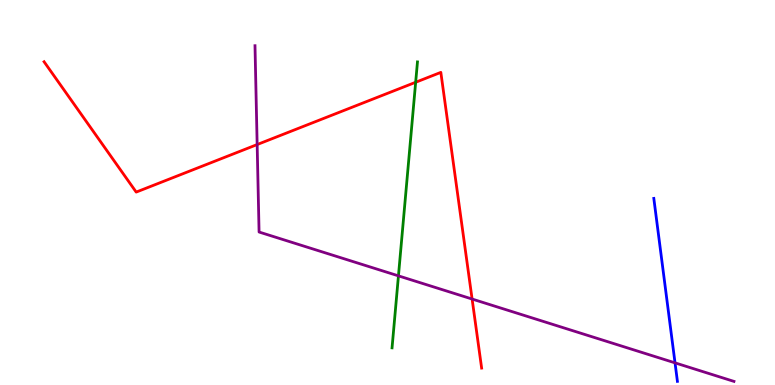[{'lines': ['blue', 'red'], 'intersections': []}, {'lines': ['green', 'red'], 'intersections': [{'x': 5.36, 'y': 7.86}]}, {'lines': ['purple', 'red'], 'intersections': [{'x': 3.32, 'y': 6.25}, {'x': 6.09, 'y': 2.23}]}, {'lines': ['blue', 'green'], 'intersections': []}, {'lines': ['blue', 'purple'], 'intersections': [{'x': 8.71, 'y': 0.575}]}, {'lines': ['green', 'purple'], 'intersections': [{'x': 5.14, 'y': 2.83}]}]